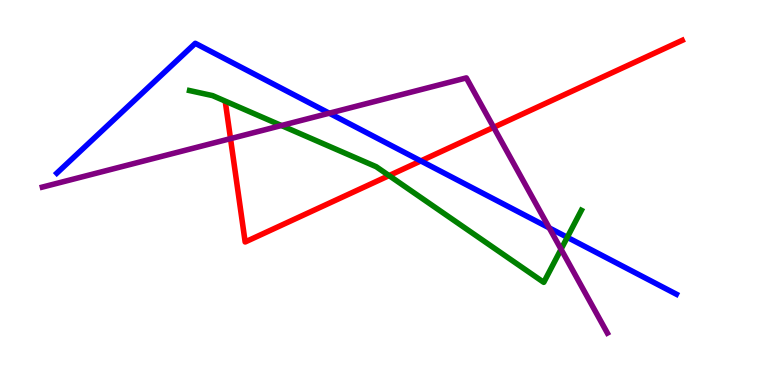[{'lines': ['blue', 'red'], 'intersections': [{'x': 5.43, 'y': 5.82}]}, {'lines': ['green', 'red'], 'intersections': [{'x': 5.02, 'y': 5.44}]}, {'lines': ['purple', 'red'], 'intersections': [{'x': 2.97, 'y': 6.4}, {'x': 6.37, 'y': 6.69}]}, {'lines': ['blue', 'green'], 'intersections': [{'x': 7.32, 'y': 3.84}]}, {'lines': ['blue', 'purple'], 'intersections': [{'x': 4.25, 'y': 7.06}, {'x': 7.09, 'y': 4.08}]}, {'lines': ['green', 'purple'], 'intersections': [{'x': 3.63, 'y': 6.74}, {'x': 7.24, 'y': 3.53}]}]